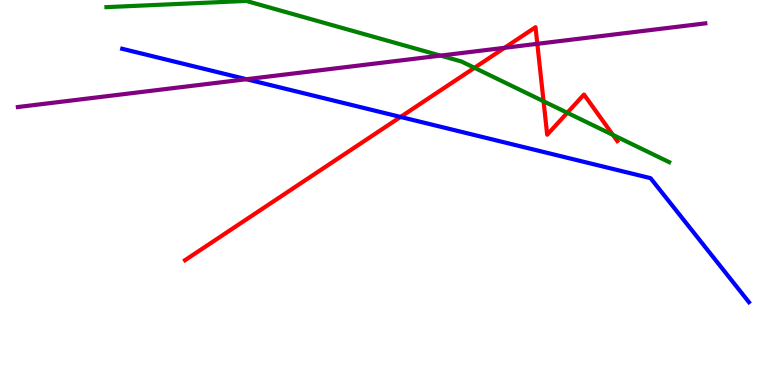[{'lines': ['blue', 'red'], 'intersections': [{'x': 5.17, 'y': 6.96}]}, {'lines': ['green', 'red'], 'intersections': [{'x': 6.12, 'y': 8.24}, {'x': 7.01, 'y': 7.37}, {'x': 7.32, 'y': 7.07}, {'x': 7.91, 'y': 6.5}]}, {'lines': ['purple', 'red'], 'intersections': [{'x': 6.51, 'y': 8.76}, {'x': 6.93, 'y': 8.86}]}, {'lines': ['blue', 'green'], 'intersections': []}, {'lines': ['blue', 'purple'], 'intersections': [{'x': 3.18, 'y': 7.94}]}, {'lines': ['green', 'purple'], 'intersections': [{'x': 5.68, 'y': 8.56}]}]